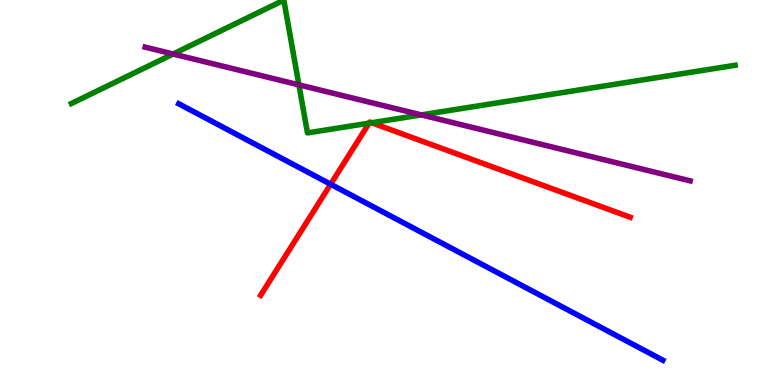[{'lines': ['blue', 'red'], 'intersections': [{'x': 4.27, 'y': 5.21}]}, {'lines': ['green', 'red'], 'intersections': [{'x': 4.76, 'y': 6.8}, {'x': 4.8, 'y': 6.81}]}, {'lines': ['purple', 'red'], 'intersections': []}, {'lines': ['blue', 'green'], 'intersections': []}, {'lines': ['blue', 'purple'], 'intersections': []}, {'lines': ['green', 'purple'], 'intersections': [{'x': 2.23, 'y': 8.6}, {'x': 3.86, 'y': 7.8}, {'x': 5.44, 'y': 7.02}]}]